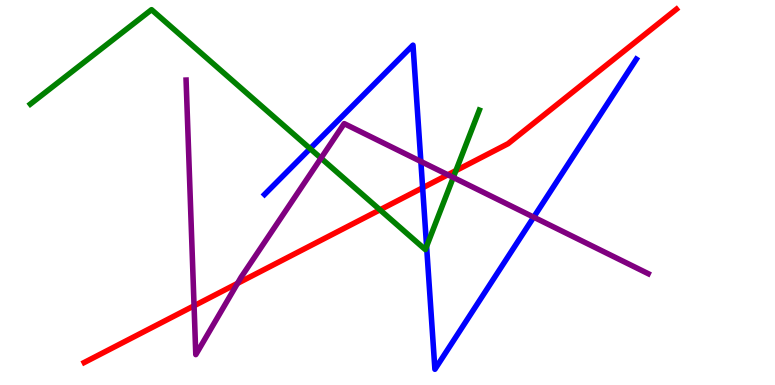[{'lines': ['blue', 'red'], 'intersections': [{'x': 5.45, 'y': 5.12}]}, {'lines': ['green', 'red'], 'intersections': [{'x': 4.9, 'y': 4.55}, {'x': 5.88, 'y': 5.57}]}, {'lines': ['purple', 'red'], 'intersections': [{'x': 2.5, 'y': 2.06}, {'x': 3.06, 'y': 2.64}, {'x': 5.78, 'y': 5.46}]}, {'lines': ['blue', 'green'], 'intersections': [{'x': 4.0, 'y': 6.14}, {'x': 5.5, 'y': 3.6}]}, {'lines': ['blue', 'purple'], 'intersections': [{'x': 5.43, 'y': 5.81}, {'x': 6.89, 'y': 4.36}]}, {'lines': ['green', 'purple'], 'intersections': [{'x': 4.14, 'y': 5.89}, {'x': 5.85, 'y': 5.39}]}]